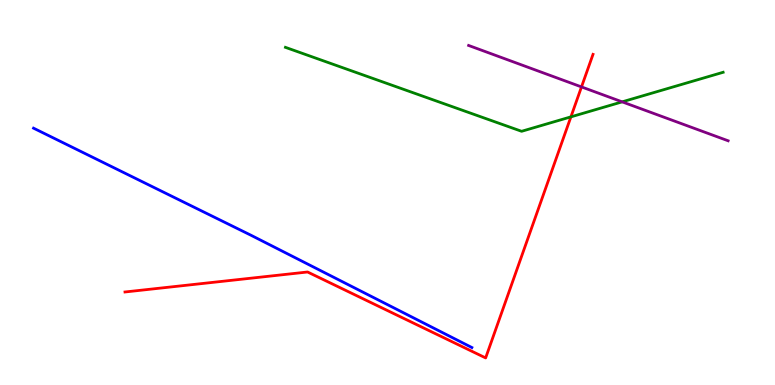[{'lines': ['blue', 'red'], 'intersections': []}, {'lines': ['green', 'red'], 'intersections': [{'x': 7.37, 'y': 6.96}]}, {'lines': ['purple', 'red'], 'intersections': [{'x': 7.5, 'y': 7.74}]}, {'lines': ['blue', 'green'], 'intersections': []}, {'lines': ['blue', 'purple'], 'intersections': []}, {'lines': ['green', 'purple'], 'intersections': [{'x': 8.03, 'y': 7.35}]}]